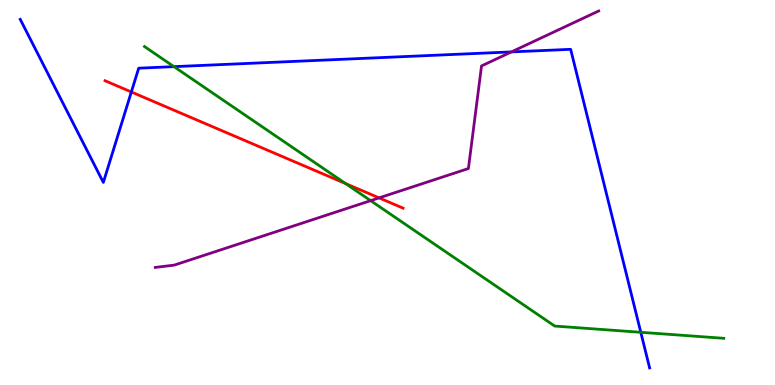[{'lines': ['blue', 'red'], 'intersections': [{'x': 1.69, 'y': 7.61}]}, {'lines': ['green', 'red'], 'intersections': [{'x': 4.46, 'y': 5.23}]}, {'lines': ['purple', 'red'], 'intersections': [{'x': 4.89, 'y': 4.86}]}, {'lines': ['blue', 'green'], 'intersections': [{'x': 2.24, 'y': 8.27}, {'x': 8.27, 'y': 1.37}]}, {'lines': ['blue', 'purple'], 'intersections': [{'x': 6.6, 'y': 8.65}]}, {'lines': ['green', 'purple'], 'intersections': [{'x': 4.78, 'y': 4.79}]}]